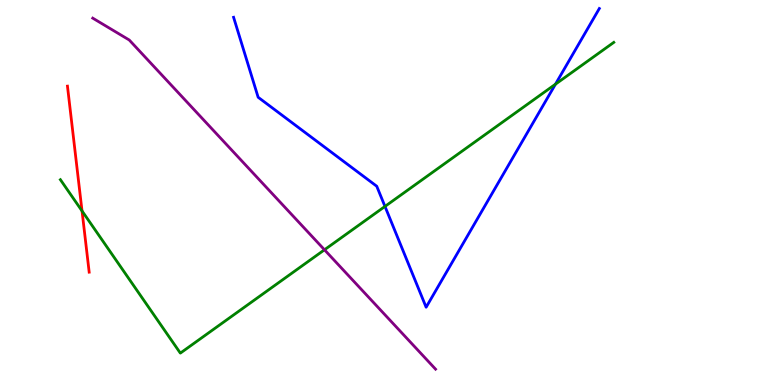[{'lines': ['blue', 'red'], 'intersections': []}, {'lines': ['green', 'red'], 'intersections': [{'x': 1.06, 'y': 4.52}]}, {'lines': ['purple', 'red'], 'intersections': []}, {'lines': ['blue', 'green'], 'intersections': [{'x': 4.97, 'y': 4.64}, {'x': 7.17, 'y': 7.81}]}, {'lines': ['blue', 'purple'], 'intersections': []}, {'lines': ['green', 'purple'], 'intersections': [{'x': 4.19, 'y': 3.51}]}]